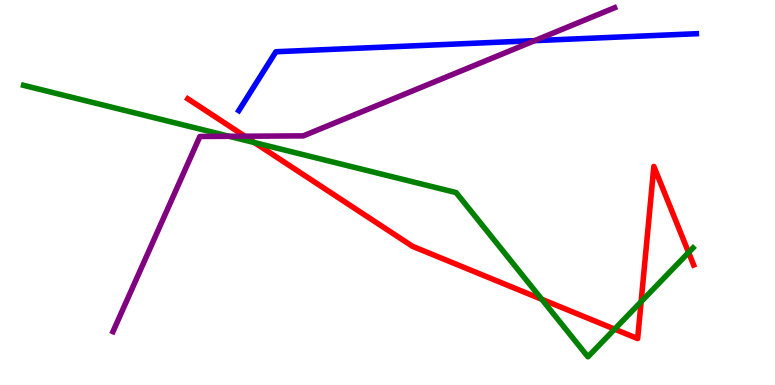[{'lines': ['blue', 'red'], 'intersections': []}, {'lines': ['green', 'red'], 'intersections': [{'x': 3.28, 'y': 6.3}, {'x': 6.99, 'y': 2.23}, {'x': 7.93, 'y': 1.45}, {'x': 8.27, 'y': 2.16}, {'x': 8.89, 'y': 3.44}]}, {'lines': ['purple', 'red'], 'intersections': [{'x': 3.16, 'y': 6.46}]}, {'lines': ['blue', 'green'], 'intersections': []}, {'lines': ['blue', 'purple'], 'intersections': [{'x': 6.9, 'y': 8.94}]}, {'lines': ['green', 'purple'], 'intersections': [{'x': 2.96, 'y': 6.46}]}]